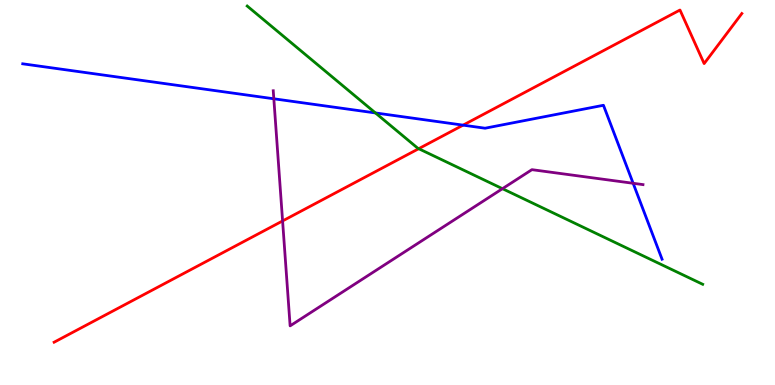[{'lines': ['blue', 'red'], 'intersections': [{'x': 5.98, 'y': 6.75}]}, {'lines': ['green', 'red'], 'intersections': [{'x': 5.4, 'y': 6.14}]}, {'lines': ['purple', 'red'], 'intersections': [{'x': 3.65, 'y': 4.26}]}, {'lines': ['blue', 'green'], 'intersections': [{'x': 4.84, 'y': 7.07}]}, {'lines': ['blue', 'purple'], 'intersections': [{'x': 3.53, 'y': 7.43}, {'x': 8.17, 'y': 5.24}]}, {'lines': ['green', 'purple'], 'intersections': [{'x': 6.48, 'y': 5.1}]}]